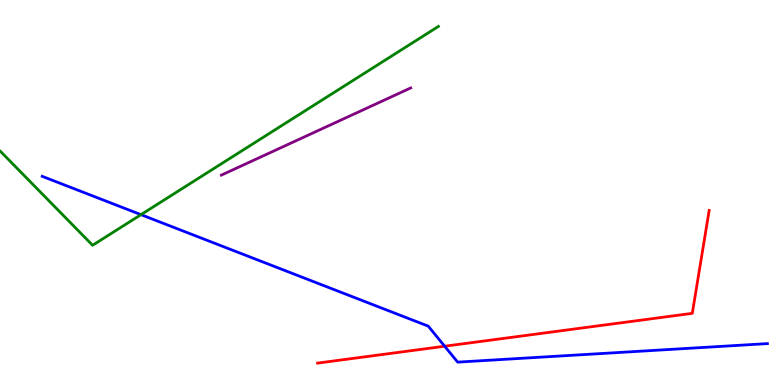[{'lines': ['blue', 'red'], 'intersections': [{'x': 5.74, 'y': 1.01}]}, {'lines': ['green', 'red'], 'intersections': []}, {'lines': ['purple', 'red'], 'intersections': []}, {'lines': ['blue', 'green'], 'intersections': [{'x': 1.82, 'y': 4.42}]}, {'lines': ['blue', 'purple'], 'intersections': []}, {'lines': ['green', 'purple'], 'intersections': []}]